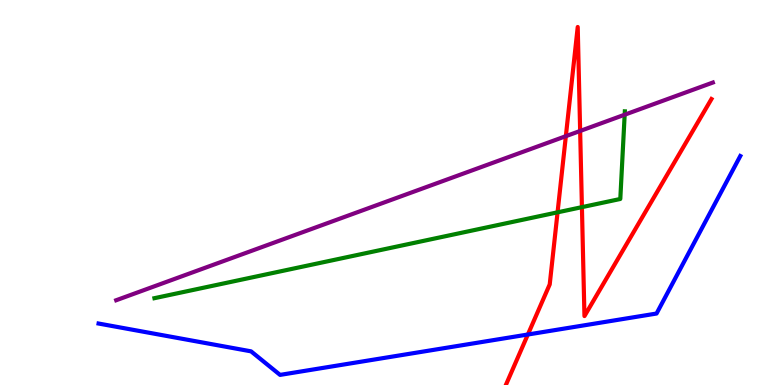[{'lines': ['blue', 'red'], 'intersections': [{'x': 6.81, 'y': 1.31}]}, {'lines': ['green', 'red'], 'intersections': [{'x': 7.19, 'y': 4.48}, {'x': 7.51, 'y': 4.62}]}, {'lines': ['purple', 'red'], 'intersections': [{'x': 7.3, 'y': 6.46}, {'x': 7.49, 'y': 6.6}]}, {'lines': ['blue', 'green'], 'intersections': []}, {'lines': ['blue', 'purple'], 'intersections': []}, {'lines': ['green', 'purple'], 'intersections': [{'x': 8.06, 'y': 7.02}]}]